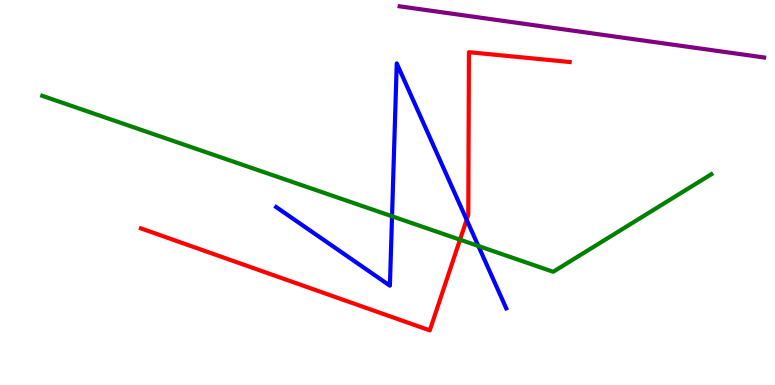[{'lines': ['blue', 'red'], 'intersections': [{'x': 6.02, 'y': 4.29}]}, {'lines': ['green', 'red'], 'intersections': [{'x': 5.94, 'y': 3.77}]}, {'lines': ['purple', 'red'], 'intersections': []}, {'lines': ['blue', 'green'], 'intersections': [{'x': 5.06, 'y': 4.38}, {'x': 6.17, 'y': 3.61}]}, {'lines': ['blue', 'purple'], 'intersections': []}, {'lines': ['green', 'purple'], 'intersections': []}]